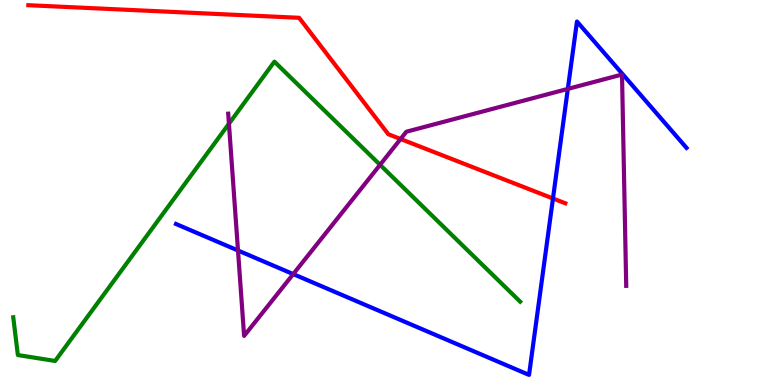[{'lines': ['blue', 'red'], 'intersections': [{'x': 7.14, 'y': 4.84}]}, {'lines': ['green', 'red'], 'intersections': []}, {'lines': ['purple', 'red'], 'intersections': [{'x': 5.17, 'y': 6.39}]}, {'lines': ['blue', 'green'], 'intersections': []}, {'lines': ['blue', 'purple'], 'intersections': [{'x': 3.07, 'y': 3.49}, {'x': 3.78, 'y': 2.88}, {'x': 7.33, 'y': 7.69}]}, {'lines': ['green', 'purple'], 'intersections': [{'x': 2.95, 'y': 6.79}, {'x': 4.9, 'y': 5.72}]}]